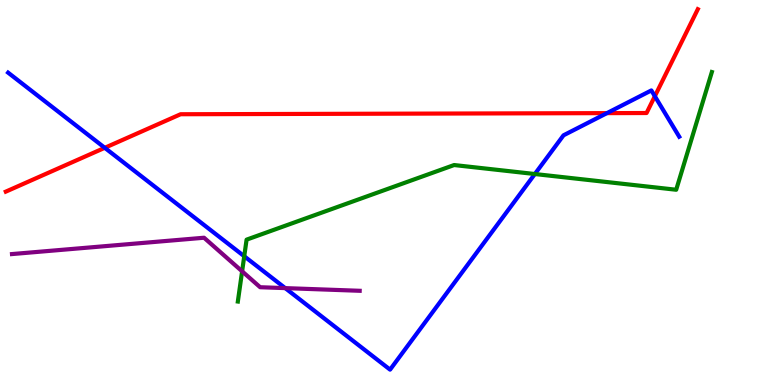[{'lines': ['blue', 'red'], 'intersections': [{'x': 1.35, 'y': 6.16}, {'x': 7.83, 'y': 7.06}, {'x': 8.45, 'y': 7.5}]}, {'lines': ['green', 'red'], 'intersections': []}, {'lines': ['purple', 'red'], 'intersections': []}, {'lines': ['blue', 'green'], 'intersections': [{'x': 3.15, 'y': 3.34}, {'x': 6.9, 'y': 5.48}]}, {'lines': ['blue', 'purple'], 'intersections': [{'x': 3.68, 'y': 2.52}]}, {'lines': ['green', 'purple'], 'intersections': [{'x': 3.12, 'y': 2.95}]}]